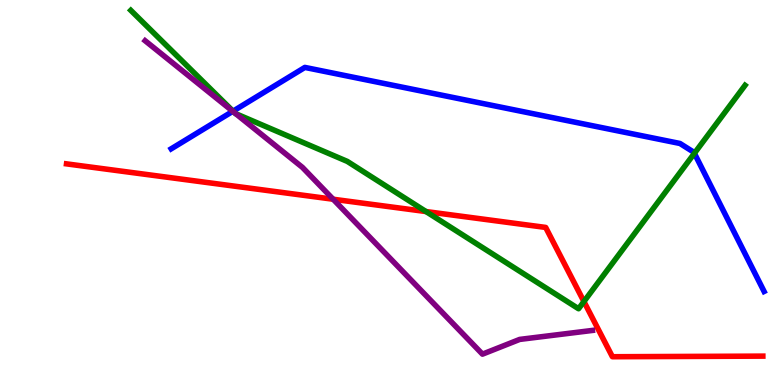[{'lines': ['blue', 'red'], 'intersections': []}, {'lines': ['green', 'red'], 'intersections': [{'x': 5.5, 'y': 4.51}, {'x': 7.53, 'y': 2.17}]}, {'lines': ['purple', 'red'], 'intersections': [{'x': 4.3, 'y': 4.83}]}, {'lines': ['blue', 'green'], 'intersections': [{'x': 3.01, 'y': 7.11}, {'x': 8.96, 'y': 6.02}]}, {'lines': ['blue', 'purple'], 'intersections': [{'x': 3.0, 'y': 7.11}]}, {'lines': ['green', 'purple'], 'intersections': [{'x': 3.03, 'y': 7.06}, {'x': 3.04, 'y': 7.05}]}]